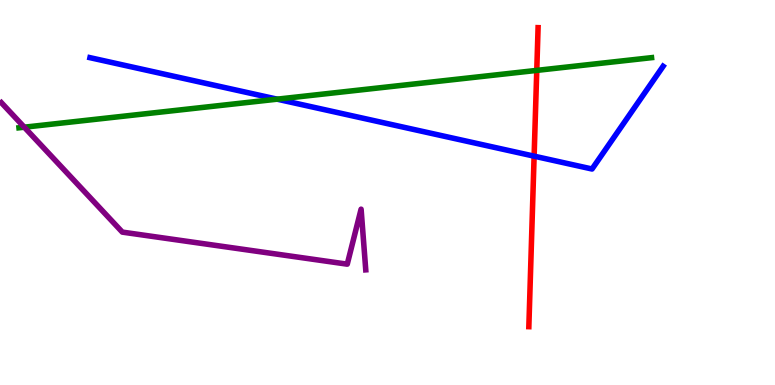[{'lines': ['blue', 'red'], 'intersections': [{'x': 6.89, 'y': 5.94}]}, {'lines': ['green', 'red'], 'intersections': [{'x': 6.93, 'y': 8.17}]}, {'lines': ['purple', 'red'], 'intersections': []}, {'lines': ['blue', 'green'], 'intersections': [{'x': 3.58, 'y': 7.42}]}, {'lines': ['blue', 'purple'], 'intersections': []}, {'lines': ['green', 'purple'], 'intersections': [{'x': 0.313, 'y': 6.7}]}]